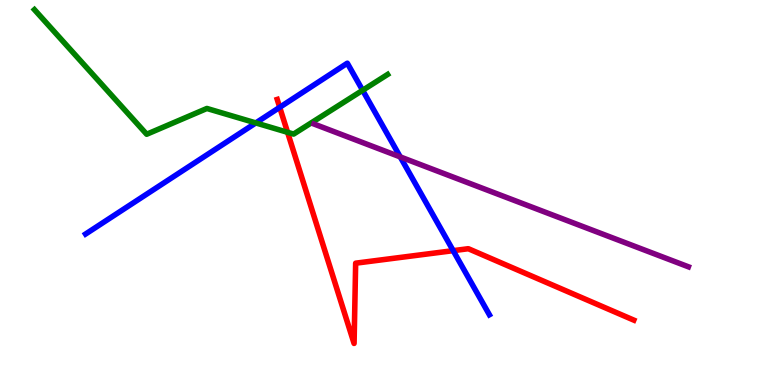[{'lines': ['blue', 'red'], 'intersections': [{'x': 3.61, 'y': 7.21}, {'x': 5.85, 'y': 3.49}]}, {'lines': ['green', 'red'], 'intersections': [{'x': 3.71, 'y': 6.56}]}, {'lines': ['purple', 'red'], 'intersections': []}, {'lines': ['blue', 'green'], 'intersections': [{'x': 3.3, 'y': 6.81}, {'x': 4.68, 'y': 7.65}]}, {'lines': ['blue', 'purple'], 'intersections': [{'x': 5.16, 'y': 5.92}]}, {'lines': ['green', 'purple'], 'intersections': []}]